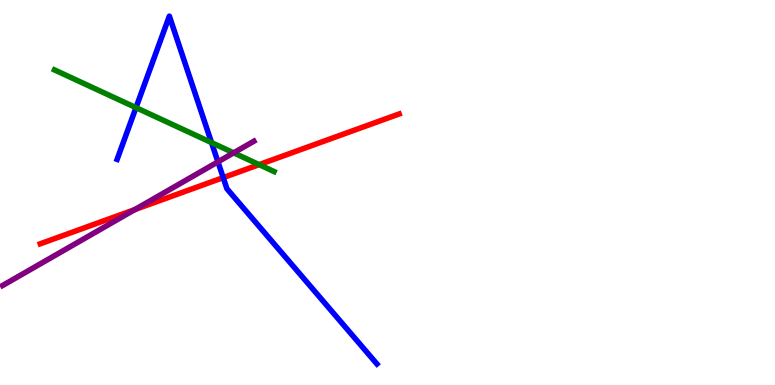[{'lines': ['blue', 'red'], 'intersections': [{'x': 2.88, 'y': 5.39}]}, {'lines': ['green', 'red'], 'intersections': [{'x': 3.34, 'y': 5.72}]}, {'lines': ['purple', 'red'], 'intersections': [{'x': 1.74, 'y': 4.56}]}, {'lines': ['blue', 'green'], 'intersections': [{'x': 1.75, 'y': 7.2}, {'x': 2.73, 'y': 6.3}]}, {'lines': ['blue', 'purple'], 'intersections': [{'x': 2.81, 'y': 5.8}]}, {'lines': ['green', 'purple'], 'intersections': [{'x': 3.01, 'y': 6.03}]}]